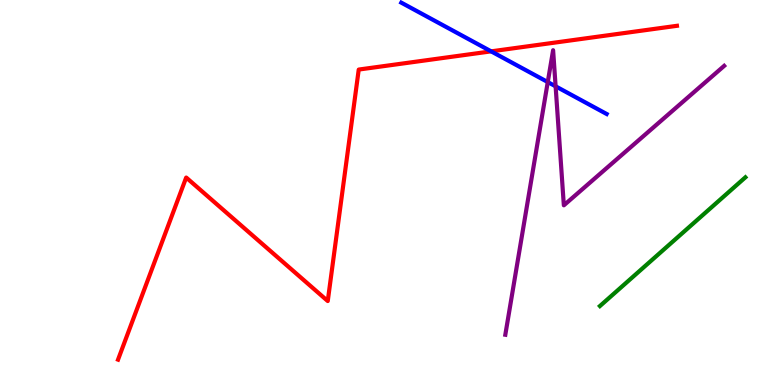[{'lines': ['blue', 'red'], 'intersections': [{'x': 6.34, 'y': 8.67}]}, {'lines': ['green', 'red'], 'intersections': []}, {'lines': ['purple', 'red'], 'intersections': []}, {'lines': ['blue', 'green'], 'intersections': []}, {'lines': ['blue', 'purple'], 'intersections': [{'x': 7.07, 'y': 7.87}, {'x': 7.17, 'y': 7.76}]}, {'lines': ['green', 'purple'], 'intersections': []}]